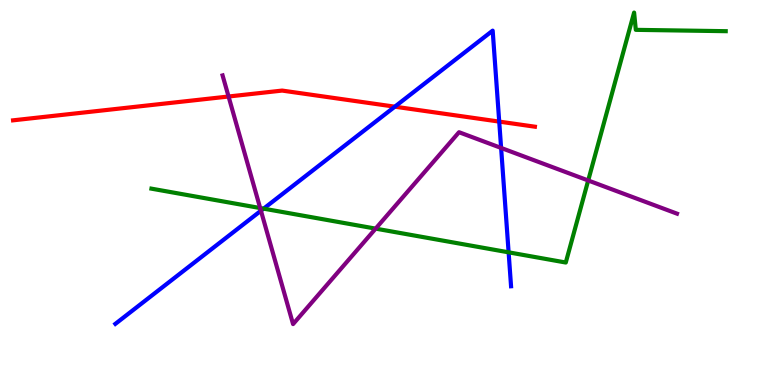[{'lines': ['blue', 'red'], 'intersections': [{'x': 5.09, 'y': 7.23}, {'x': 6.44, 'y': 6.84}]}, {'lines': ['green', 'red'], 'intersections': []}, {'lines': ['purple', 'red'], 'intersections': [{'x': 2.95, 'y': 7.49}]}, {'lines': ['blue', 'green'], 'intersections': [{'x': 3.4, 'y': 4.58}, {'x': 6.56, 'y': 3.45}]}, {'lines': ['blue', 'purple'], 'intersections': [{'x': 3.37, 'y': 4.53}, {'x': 6.47, 'y': 6.16}]}, {'lines': ['green', 'purple'], 'intersections': [{'x': 3.36, 'y': 4.6}, {'x': 4.85, 'y': 4.06}, {'x': 7.59, 'y': 5.31}]}]